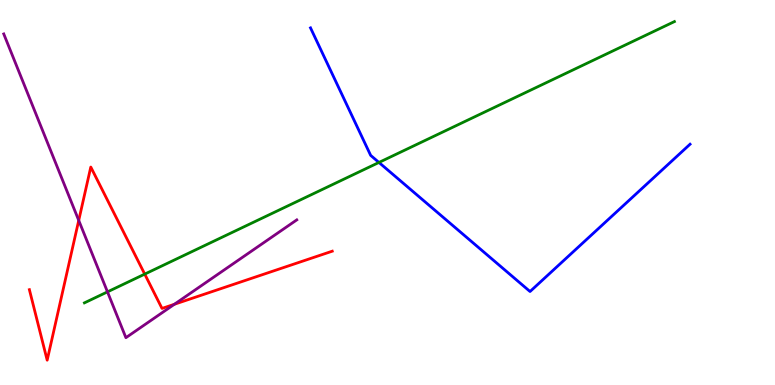[{'lines': ['blue', 'red'], 'intersections': []}, {'lines': ['green', 'red'], 'intersections': [{'x': 1.87, 'y': 2.88}]}, {'lines': ['purple', 'red'], 'intersections': [{'x': 1.02, 'y': 4.28}, {'x': 2.25, 'y': 2.1}]}, {'lines': ['blue', 'green'], 'intersections': [{'x': 4.89, 'y': 5.78}]}, {'lines': ['blue', 'purple'], 'intersections': []}, {'lines': ['green', 'purple'], 'intersections': [{'x': 1.39, 'y': 2.42}]}]